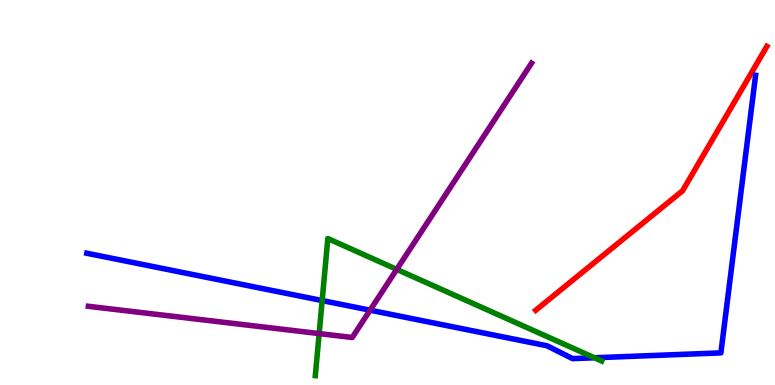[{'lines': ['blue', 'red'], 'intersections': []}, {'lines': ['green', 'red'], 'intersections': []}, {'lines': ['purple', 'red'], 'intersections': []}, {'lines': ['blue', 'green'], 'intersections': [{'x': 4.16, 'y': 2.19}, {'x': 7.67, 'y': 0.707}]}, {'lines': ['blue', 'purple'], 'intersections': [{'x': 4.78, 'y': 1.94}]}, {'lines': ['green', 'purple'], 'intersections': [{'x': 4.12, 'y': 1.34}, {'x': 5.12, 'y': 3.0}]}]